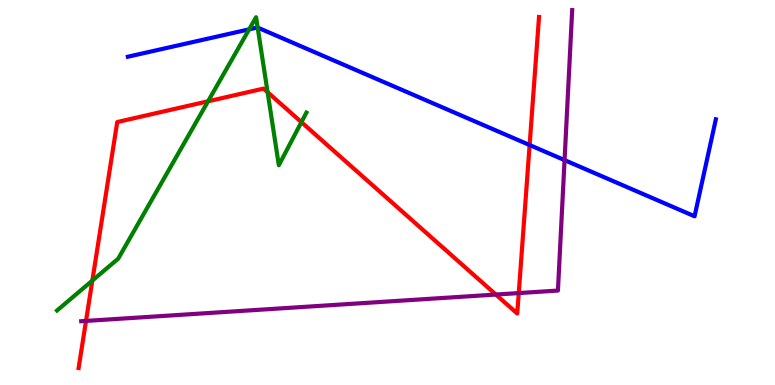[{'lines': ['blue', 'red'], 'intersections': [{'x': 6.83, 'y': 6.23}]}, {'lines': ['green', 'red'], 'intersections': [{'x': 1.19, 'y': 2.71}, {'x': 2.68, 'y': 7.37}, {'x': 3.45, 'y': 7.61}, {'x': 3.89, 'y': 6.83}]}, {'lines': ['purple', 'red'], 'intersections': [{'x': 1.11, 'y': 1.66}, {'x': 6.4, 'y': 2.35}, {'x': 6.69, 'y': 2.39}]}, {'lines': ['blue', 'green'], 'intersections': [{'x': 3.21, 'y': 9.24}, {'x': 3.32, 'y': 9.28}]}, {'lines': ['blue', 'purple'], 'intersections': [{'x': 7.28, 'y': 5.84}]}, {'lines': ['green', 'purple'], 'intersections': []}]